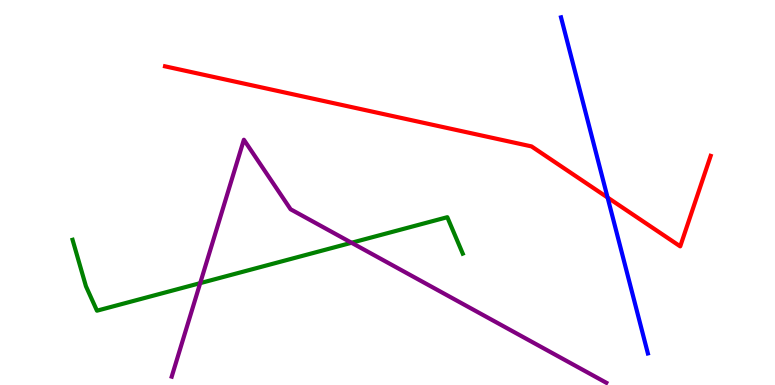[{'lines': ['blue', 'red'], 'intersections': [{'x': 7.84, 'y': 4.87}]}, {'lines': ['green', 'red'], 'intersections': []}, {'lines': ['purple', 'red'], 'intersections': []}, {'lines': ['blue', 'green'], 'intersections': []}, {'lines': ['blue', 'purple'], 'intersections': []}, {'lines': ['green', 'purple'], 'intersections': [{'x': 2.58, 'y': 2.65}, {'x': 4.54, 'y': 3.69}]}]